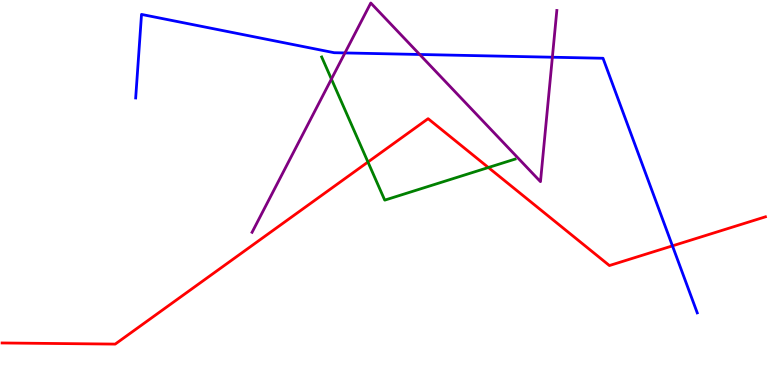[{'lines': ['blue', 'red'], 'intersections': [{'x': 8.68, 'y': 3.61}]}, {'lines': ['green', 'red'], 'intersections': [{'x': 4.75, 'y': 5.79}, {'x': 6.3, 'y': 5.65}]}, {'lines': ['purple', 'red'], 'intersections': []}, {'lines': ['blue', 'green'], 'intersections': []}, {'lines': ['blue', 'purple'], 'intersections': [{'x': 4.45, 'y': 8.63}, {'x': 5.42, 'y': 8.59}, {'x': 7.13, 'y': 8.51}]}, {'lines': ['green', 'purple'], 'intersections': [{'x': 4.28, 'y': 7.95}]}]